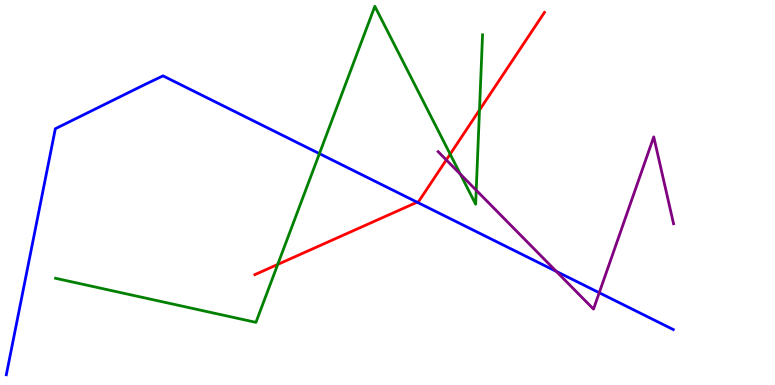[{'lines': ['blue', 'red'], 'intersections': [{'x': 5.38, 'y': 4.75}]}, {'lines': ['green', 'red'], 'intersections': [{'x': 3.58, 'y': 3.13}, {'x': 5.81, 'y': 6.0}, {'x': 6.19, 'y': 7.14}]}, {'lines': ['purple', 'red'], 'intersections': [{'x': 5.76, 'y': 5.85}]}, {'lines': ['blue', 'green'], 'intersections': [{'x': 4.12, 'y': 6.01}]}, {'lines': ['blue', 'purple'], 'intersections': [{'x': 7.18, 'y': 2.95}, {'x': 7.73, 'y': 2.4}]}, {'lines': ['green', 'purple'], 'intersections': [{'x': 5.94, 'y': 5.48}, {'x': 6.14, 'y': 5.06}]}]